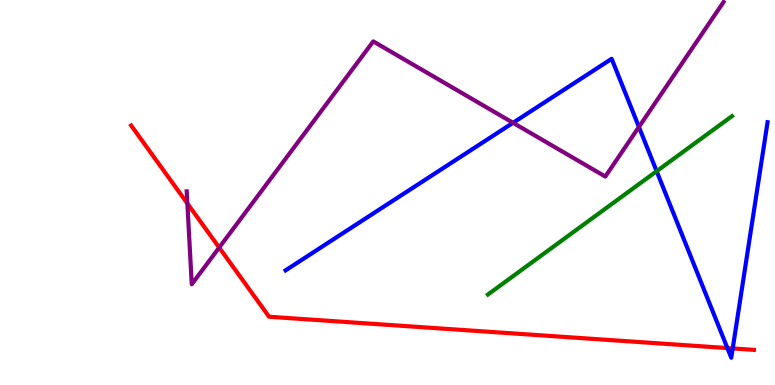[{'lines': ['blue', 'red'], 'intersections': [{'x': 9.39, 'y': 0.959}, {'x': 9.45, 'y': 0.95}]}, {'lines': ['green', 'red'], 'intersections': []}, {'lines': ['purple', 'red'], 'intersections': [{'x': 2.42, 'y': 4.72}, {'x': 2.83, 'y': 3.57}]}, {'lines': ['blue', 'green'], 'intersections': [{'x': 8.47, 'y': 5.55}]}, {'lines': ['blue', 'purple'], 'intersections': [{'x': 6.62, 'y': 6.81}, {'x': 8.24, 'y': 6.7}]}, {'lines': ['green', 'purple'], 'intersections': []}]